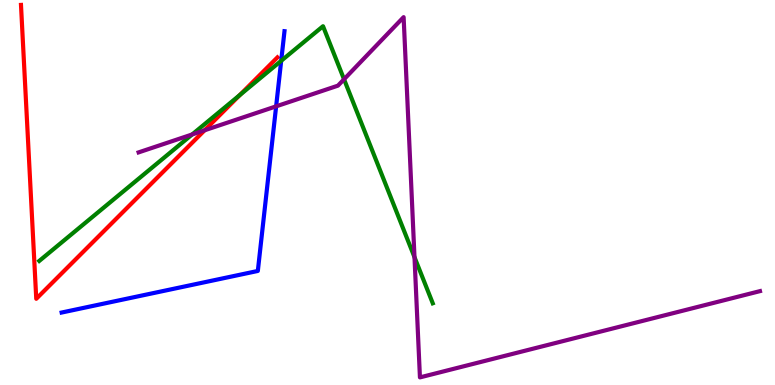[{'lines': ['blue', 'red'], 'intersections': []}, {'lines': ['green', 'red'], 'intersections': [{'x': 3.1, 'y': 7.53}]}, {'lines': ['purple', 'red'], 'intersections': [{'x': 2.64, 'y': 6.62}]}, {'lines': ['blue', 'green'], 'intersections': [{'x': 3.63, 'y': 8.42}]}, {'lines': ['blue', 'purple'], 'intersections': [{'x': 3.56, 'y': 7.24}]}, {'lines': ['green', 'purple'], 'intersections': [{'x': 2.48, 'y': 6.51}, {'x': 4.44, 'y': 7.94}, {'x': 5.35, 'y': 3.32}]}]